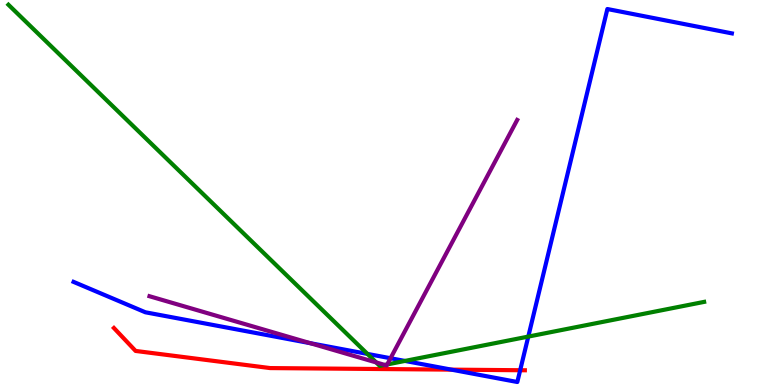[{'lines': ['blue', 'red'], 'intersections': [{'x': 5.82, 'y': 0.399}, {'x': 6.71, 'y': 0.384}]}, {'lines': ['green', 'red'], 'intersections': []}, {'lines': ['purple', 'red'], 'intersections': []}, {'lines': ['blue', 'green'], 'intersections': [{'x': 4.74, 'y': 0.808}, {'x': 5.22, 'y': 0.625}, {'x': 6.82, 'y': 1.26}]}, {'lines': ['blue', 'purple'], 'intersections': [{'x': 4.0, 'y': 1.09}, {'x': 5.04, 'y': 0.695}]}, {'lines': ['green', 'purple'], 'intersections': [{'x': 4.85, 'y': 0.586}, {'x': 4.96, 'y': 0.522}, {'x': 5.0, 'y': 0.534}]}]